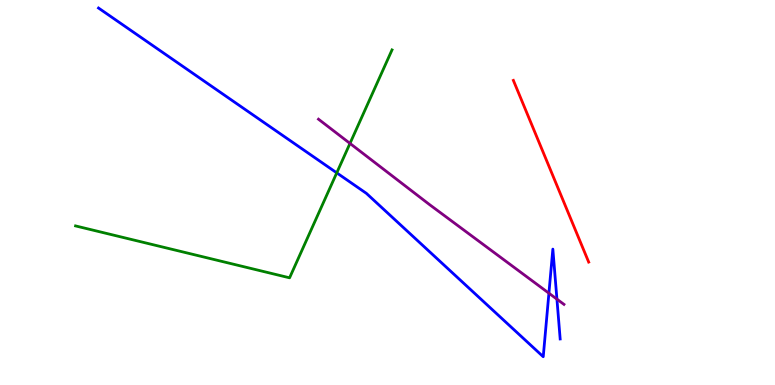[{'lines': ['blue', 'red'], 'intersections': []}, {'lines': ['green', 'red'], 'intersections': []}, {'lines': ['purple', 'red'], 'intersections': []}, {'lines': ['blue', 'green'], 'intersections': [{'x': 4.35, 'y': 5.51}]}, {'lines': ['blue', 'purple'], 'intersections': [{'x': 7.08, 'y': 2.38}, {'x': 7.19, 'y': 2.23}]}, {'lines': ['green', 'purple'], 'intersections': [{'x': 4.52, 'y': 6.27}]}]